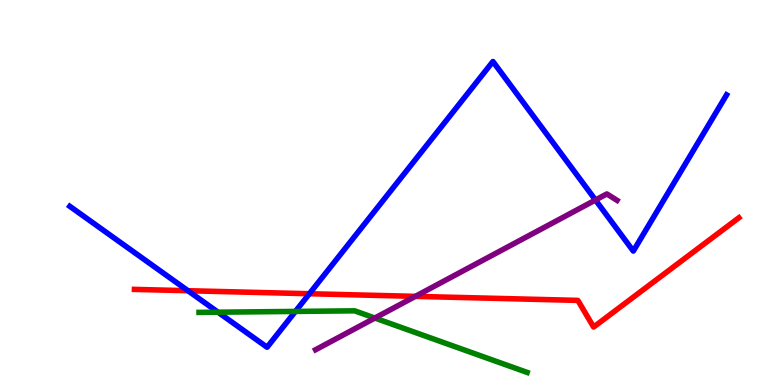[{'lines': ['blue', 'red'], 'intersections': [{'x': 2.43, 'y': 2.45}, {'x': 3.99, 'y': 2.37}]}, {'lines': ['green', 'red'], 'intersections': []}, {'lines': ['purple', 'red'], 'intersections': [{'x': 5.36, 'y': 2.3}]}, {'lines': ['blue', 'green'], 'intersections': [{'x': 2.81, 'y': 1.89}, {'x': 3.81, 'y': 1.91}]}, {'lines': ['blue', 'purple'], 'intersections': [{'x': 7.68, 'y': 4.81}]}, {'lines': ['green', 'purple'], 'intersections': [{'x': 4.84, 'y': 1.74}]}]